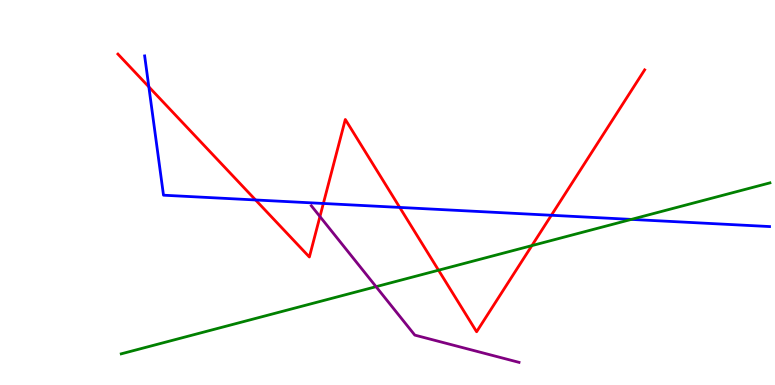[{'lines': ['blue', 'red'], 'intersections': [{'x': 1.92, 'y': 7.74}, {'x': 3.3, 'y': 4.81}, {'x': 4.17, 'y': 4.71}, {'x': 5.16, 'y': 4.61}, {'x': 7.11, 'y': 4.41}]}, {'lines': ['green', 'red'], 'intersections': [{'x': 5.66, 'y': 2.98}, {'x': 6.86, 'y': 3.62}]}, {'lines': ['purple', 'red'], 'intersections': [{'x': 4.13, 'y': 4.38}]}, {'lines': ['blue', 'green'], 'intersections': [{'x': 8.15, 'y': 4.3}]}, {'lines': ['blue', 'purple'], 'intersections': []}, {'lines': ['green', 'purple'], 'intersections': [{'x': 4.85, 'y': 2.55}]}]